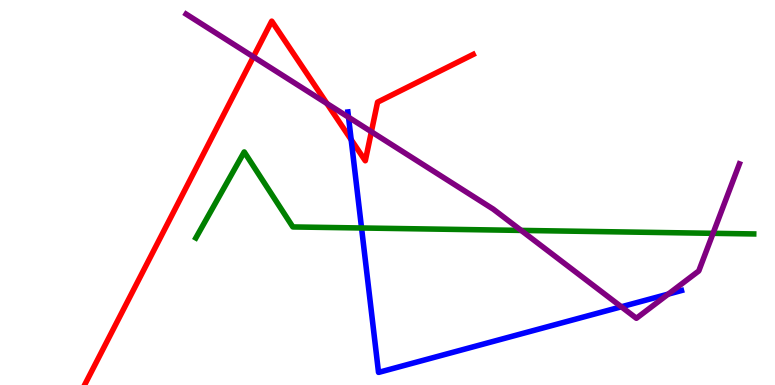[{'lines': ['blue', 'red'], 'intersections': [{'x': 4.53, 'y': 6.37}]}, {'lines': ['green', 'red'], 'intersections': []}, {'lines': ['purple', 'red'], 'intersections': [{'x': 3.27, 'y': 8.52}, {'x': 4.22, 'y': 7.31}, {'x': 4.79, 'y': 6.58}]}, {'lines': ['blue', 'green'], 'intersections': [{'x': 4.67, 'y': 4.08}]}, {'lines': ['blue', 'purple'], 'intersections': [{'x': 4.5, 'y': 6.95}, {'x': 8.02, 'y': 2.03}, {'x': 8.62, 'y': 2.36}]}, {'lines': ['green', 'purple'], 'intersections': [{'x': 6.72, 'y': 4.02}, {'x': 9.2, 'y': 3.94}]}]